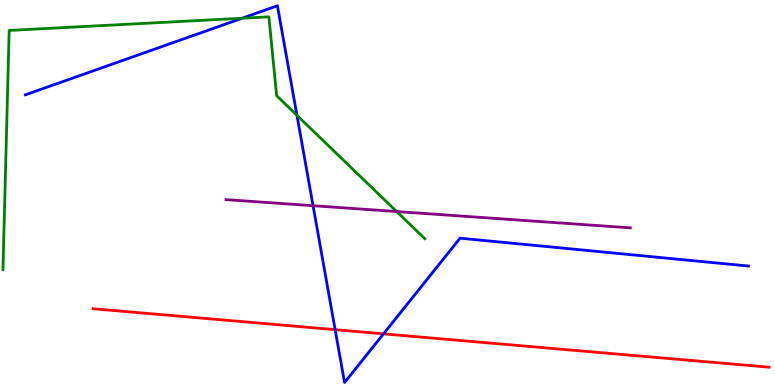[{'lines': ['blue', 'red'], 'intersections': [{'x': 4.32, 'y': 1.44}, {'x': 4.95, 'y': 1.33}]}, {'lines': ['green', 'red'], 'intersections': []}, {'lines': ['purple', 'red'], 'intersections': []}, {'lines': ['blue', 'green'], 'intersections': [{'x': 3.12, 'y': 9.53}, {'x': 3.83, 'y': 7.0}]}, {'lines': ['blue', 'purple'], 'intersections': [{'x': 4.04, 'y': 4.66}]}, {'lines': ['green', 'purple'], 'intersections': [{'x': 5.12, 'y': 4.51}]}]